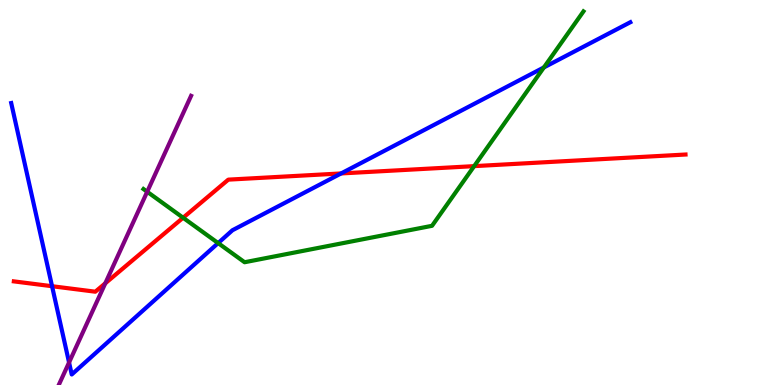[{'lines': ['blue', 'red'], 'intersections': [{'x': 0.672, 'y': 2.57}, {'x': 4.4, 'y': 5.5}]}, {'lines': ['green', 'red'], 'intersections': [{'x': 2.36, 'y': 4.34}, {'x': 6.12, 'y': 5.68}]}, {'lines': ['purple', 'red'], 'intersections': [{'x': 1.36, 'y': 2.64}]}, {'lines': ['blue', 'green'], 'intersections': [{'x': 2.81, 'y': 3.69}, {'x': 7.02, 'y': 8.25}]}, {'lines': ['blue', 'purple'], 'intersections': [{'x': 0.891, 'y': 0.585}]}, {'lines': ['green', 'purple'], 'intersections': [{'x': 1.9, 'y': 5.02}]}]